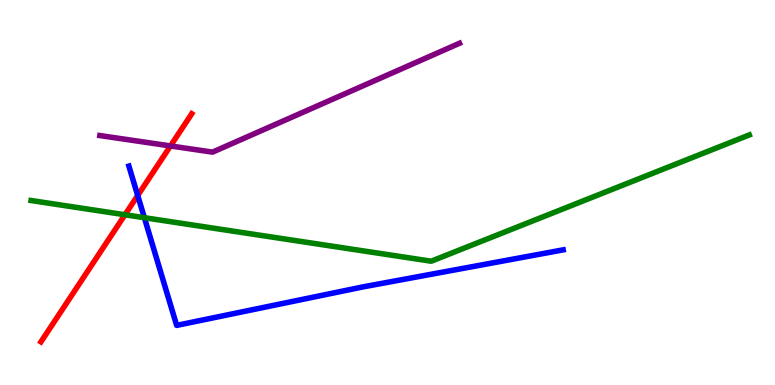[{'lines': ['blue', 'red'], 'intersections': [{'x': 1.78, 'y': 4.92}]}, {'lines': ['green', 'red'], 'intersections': [{'x': 1.61, 'y': 4.42}]}, {'lines': ['purple', 'red'], 'intersections': [{'x': 2.2, 'y': 6.21}]}, {'lines': ['blue', 'green'], 'intersections': [{'x': 1.86, 'y': 4.35}]}, {'lines': ['blue', 'purple'], 'intersections': []}, {'lines': ['green', 'purple'], 'intersections': []}]